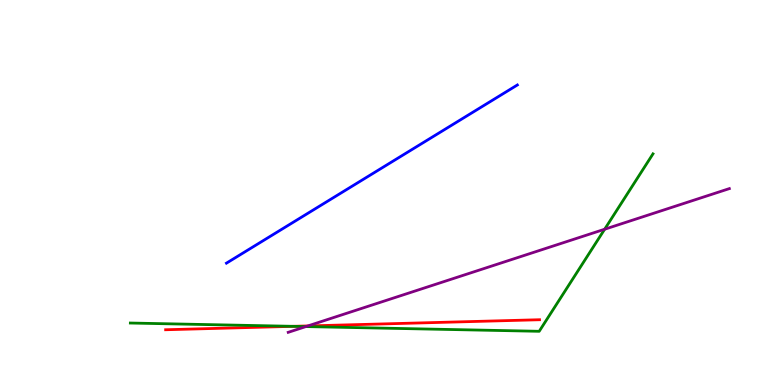[{'lines': ['blue', 'red'], 'intersections': []}, {'lines': ['green', 'red'], 'intersections': [{'x': 3.78, 'y': 1.52}]}, {'lines': ['purple', 'red'], 'intersections': [{'x': 3.97, 'y': 1.53}]}, {'lines': ['blue', 'green'], 'intersections': []}, {'lines': ['blue', 'purple'], 'intersections': []}, {'lines': ['green', 'purple'], 'intersections': [{'x': 3.95, 'y': 1.52}, {'x': 7.8, 'y': 4.05}]}]